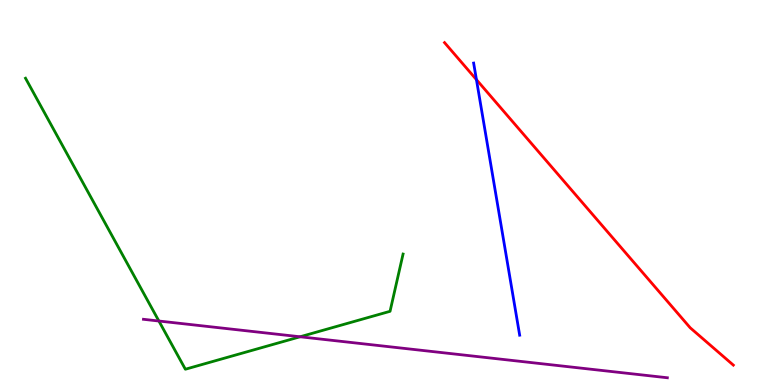[{'lines': ['blue', 'red'], 'intersections': [{'x': 6.15, 'y': 7.93}]}, {'lines': ['green', 'red'], 'intersections': []}, {'lines': ['purple', 'red'], 'intersections': []}, {'lines': ['blue', 'green'], 'intersections': []}, {'lines': ['blue', 'purple'], 'intersections': []}, {'lines': ['green', 'purple'], 'intersections': [{'x': 2.05, 'y': 1.66}, {'x': 3.87, 'y': 1.25}]}]